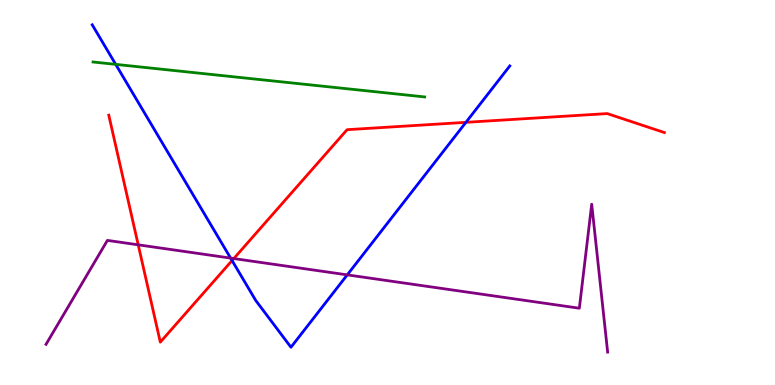[{'lines': ['blue', 'red'], 'intersections': [{'x': 2.99, 'y': 3.23}, {'x': 6.01, 'y': 6.82}]}, {'lines': ['green', 'red'], 'intersections': []}, {'lines': ['purple', 'red'], 'intersections': [{'x': 1.78, 'y': 3.64}, {'x': 3.02, 'y': 3.28}]}, {'lines': ['blue', 'green'], 'intersections': [{'x': 1.49, 'y': 8.33}]}, {'lines': ['blue', 'purple'], 'intersections': [{'x': 2.98, 'y': 3.3}, {'x': 4.48, 'y': 2.86}]}, {'lines': ['green', 'purple'], 'intersections': []}]